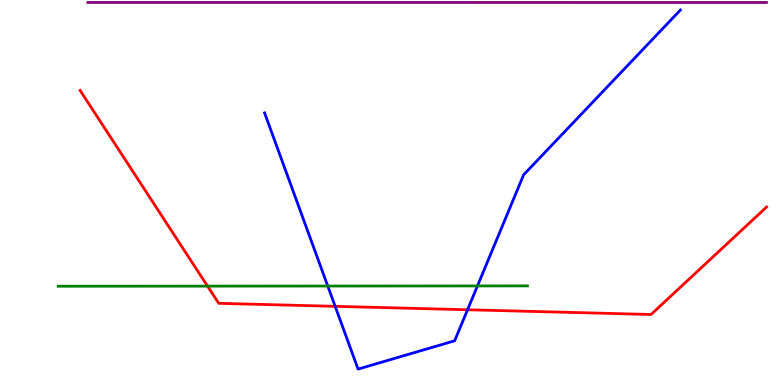[{'lines': ['blue', 'red'], 'intersections': [{'x': 4.32, 'y': 2.04}, {'x': 6.03, 'y': 1.95}]}, {'lines': ['green', 'red'], 'intersections': [{'x': 2.68, 'y': 2.57}]}, {'lines': ['purple', 'red'], 'intersections': []}, {'lines': ['blue', 'green'], 'intersections': [{'x': 4.23, 'y': 2.57}, {'x': 6.16, 'y': 2.57}]}, {'lines': ['blue', 'purple'], 'intersections': []}, {'lines': ['green', 'purple'], 'intersections': []}]